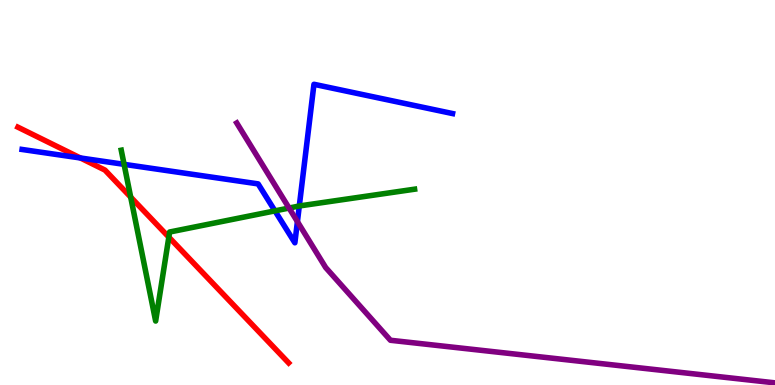[{'lines': ['blue', 'red'], 'intersections': [{'x': 1.04, 'y': 5.9}]}, {'lines': ['green', 'red'], 'intersections': [{'x': 1.69, 'y': 4.88}, {'x': 2.18, 'y': 3.84}]}, {'lines': ['purple', 'red'], 'intersections': []}, {'lines': ['blue', 'green'], 'intersections': [{'x': 1.6, 'y': 5.73}, {'x': 3.55, 'y': 4.52}, {'x': 3.86, 'y': 4.65}]}, {'lines': ['blue', 'purple'], 'intersections': [{'x': 3.84, 'y': 4.24}]}, {'lines': ['green', 'purple'], 'intersections': [{'x': 3.73, 'y': 4.6}]}]